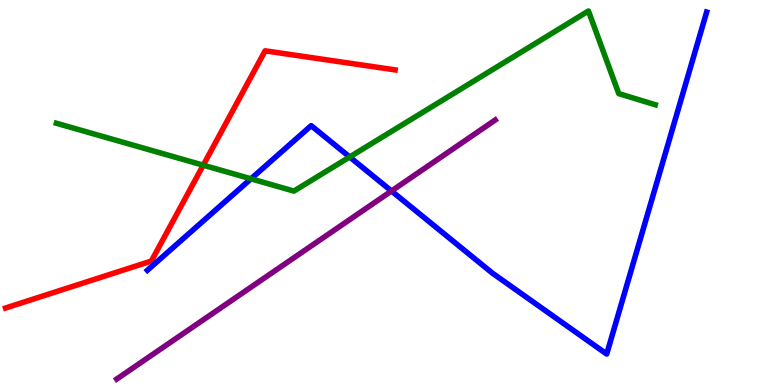[{'lines': ['blue', 'red'], 'intersections': []}, {'lines': ['green', 'red'], 'intersections': [{'x': 2.62, 'y': 5.71}]}, {'lines': ['purple', 'red'], 'intersections': []}, {'lines': ['blue', 'green'], 'intersections': [{'x': 3.24, 'y': 5.36}, {'x': 4.51, 'y': 5.92}]}, {'lines': ['blue', 'purple'], 'intersections': [{'x': 5.05, 'y': 5.04}]}, {'lines': ['green', 'purple'], 'intersections': []}]